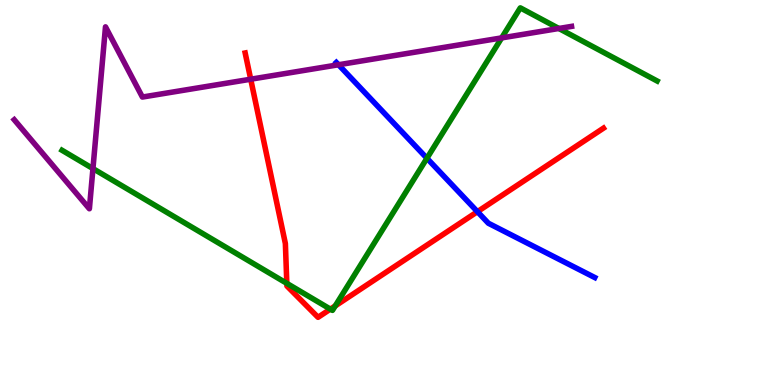[{'lines': ['blue', 'red'], 'intersections': [{'x': 6.16, 'y': 4.5}]}, {'lines': ['green', 'red'], 'intersections': [{'x': 3.7, 'y': 2.64}, {'x': 4.26, 'y': 1.97}, {'x': 4.33, 'y': 2.05}]}, {'lines': ['purple', 'red'], 'intersections': [{'x': 3.23, 'y': 7.94}]}, {'lines': ['blue', 'green'], 'intersections': [{'x': 5.51, 'y': 5.89}]}, {'lines': ['blue', 'purple'], 'intersections': [{'x': 4.37, 'y': 8.32}]}, {'lines': ['green', 'purple'], 'intersections': [{'x': 1.2, 'y': 5.62}, {'x': 6.47, 'y': 9.02}, {'x': 7.21, 'y': 9.26}]}]